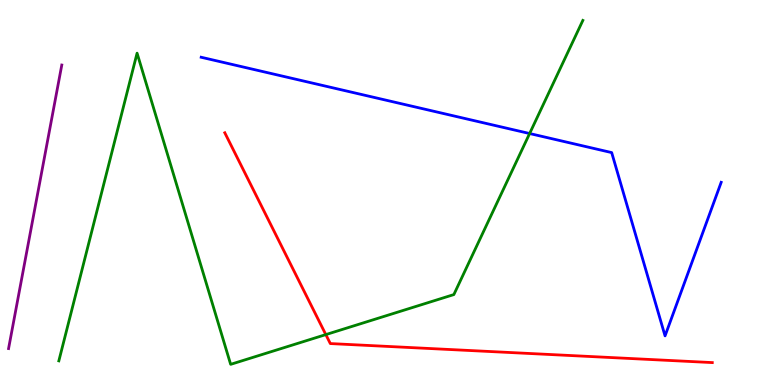[{'lines': ['blue', 'red'], 'intersections': []}, {'lines': ['green', 'red'], 'intersections': [{'x': 4.2, 'y': 1.31}]}, {'lines': ['purple', 'red'], 'intersections': []}, {'lines': ['blue', 'green'], 'intersections': [{'x': 6.83, 'y': 6.53}]}, {'lines': ['blue', 'purple'], 'intersections': []}, {'lines': ['green', 'purple'], 'intersections': []}]